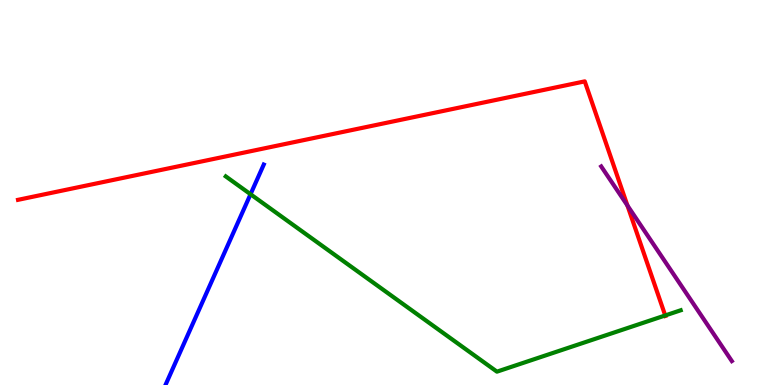[{'lines': ['blue', 'red'], 'intersections': []}, {'lines': ['green', 'red'], 'intersections': [{'x': 8.58, 'y': 1.81}]}, {'lines': ['purple', 'red'], 'intersections': [{'x': 8.1, 'y': 4.66}]}, {'lines': ['blue', 'green'], 'intersections': [{'x': 3.23, 'y': 4.95}]}, {'lines': ['blue', 'purple'], 'intersections': []}, {'lines': ['green', 'purple'], 'intersections': []}]